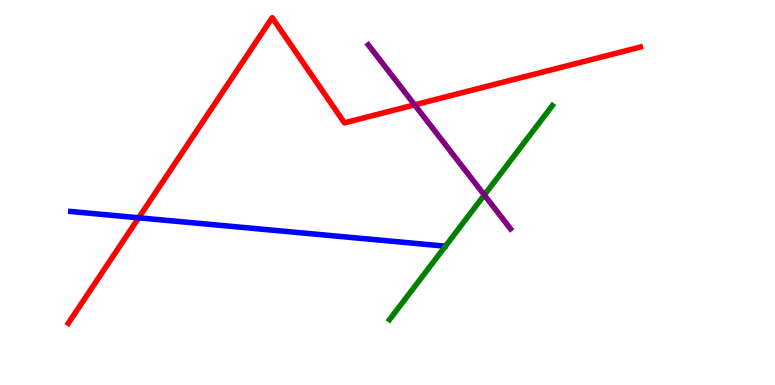[{'lines': ['blue', 'red'], 'intersections': [{'x': 1.79, 'y': 4.34}]}, {'lines': ['green', 'red'], 'intersections': []}, {'lines': ['purple', 'red'], 'intersections': [{'x': 5.35, 'y': 7.28}]}, {'lines': ['blue', 'green'], 'intersections': []}, {'lines': ['blue', 'purple'], 'intersections': []}, {'lines': ['green', 'purple'], 'intersections': [{'x': 6.25, 'y': 4.93}]}]